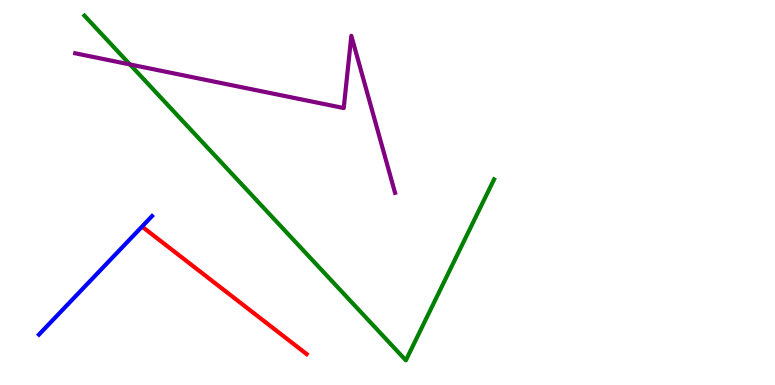[{'lines': ['blue', 'red'], 'intersections': []}, {'lines': ['green', 'red'], 'intersections': []}, {'lines': ['purple', 'red'], 'intersections': []}, {'lines': ['blue', 'green'], 'intersections': []}, {'lines': ['blue', 'purple'], 'intersections': []}, {'lines': ['green', 'purple'], 'intersections': [{'x': 1.68, 'y': 8.33}]}]